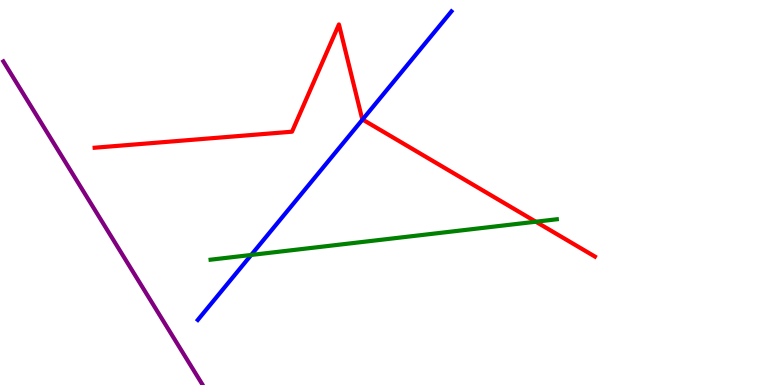[{'lines': ['blue', 'red'], 'intersections': [{'x': 4.68, 'y': 6.9}]}, {'lines': ['green', 'red'], 'intersections': [{'x': 6.91, 'y': 4.24}]}, {'lines': ['purple', 'red'], 'intersections': []}, {'lines': ['blue', 'green'], 'intersections': [{'x': 3.24, 'y': 3.38}]}, {'lines': ['blue', 'purple'], 'intersections': []}, {'lines': ['green', 'purple'], 'intersections': []}]